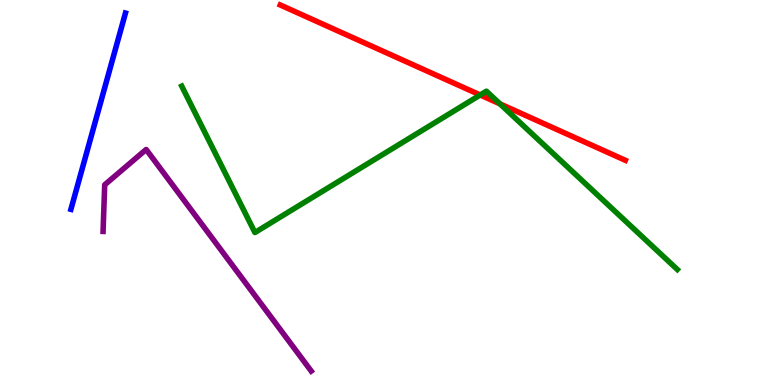[{'lines': ['blue', 'red'], 'intersections': []}, {'lines': ['green', 'red'], 'intersections': [{'x': 6.2, 'y': 7.53}, {'x': 6.45, 'y': 7.3}]}, {'lines': ['purple', 'red'], 'intersections': []}, {'lines': ['blue', 'green'], 'intersections': []}, {'lines': ['blue', 'purple'], 'intersections': []}, {'lines': ['green', 'purple'], 'intersections': []}]